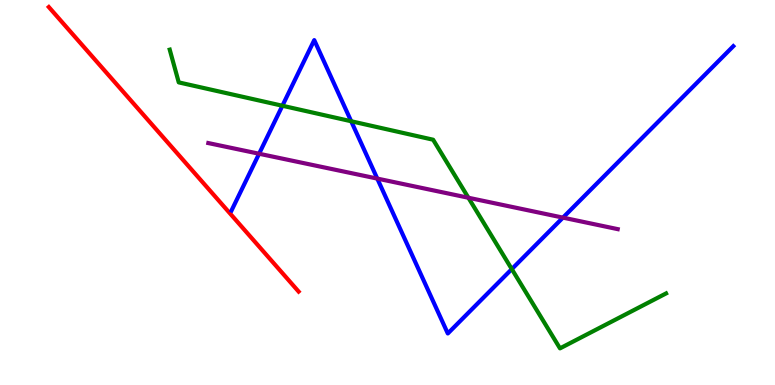[{'lines': ['blue', 'red'], 'intersections': []}, {'lines': ['green', 'red'], 'intersections': []}, {'lines': ['purple', 'red'], 'intersections': []}, {'lines': ['blue', 'green'], 'intersections': [{'x': 3.64, 'y': 7.25}, {'x': 4.53, 'y': 6.85}, {'x': 6.6, 'y': 3.01}]}, {'lines': ['blue', 'purple'], 'intersections': [{'x': 3.34, 'y': 6.01}, {'x': 4.87, 'y': 5.36}, {'x': 7.26, 'y': 4.35}]}, {'lines': ['green', 'purple'], 'intersections': [{'x': 6.04, 'y': 4.86}]}]